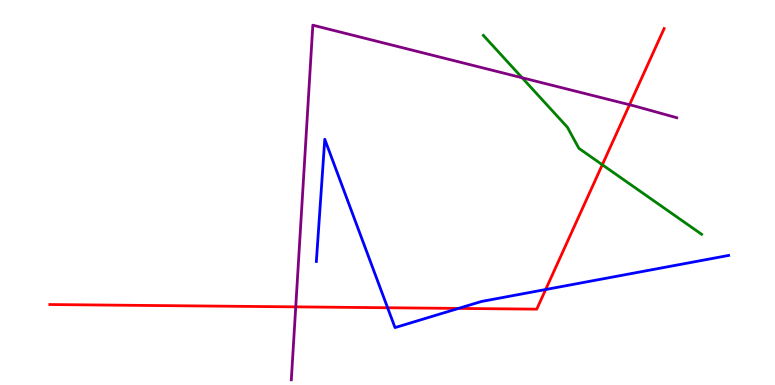[{'lines': ['blue', 'red'], 'intersections': [{'x': 5.0, 'y': 2.01}, {'x': 5.92, 'y': 1.99}, {'x': 7.04, 'y': 2.48}]}, {'lines': ['green', 'red'], 'intersections': [{'x': 7.77, 'y': 5.72}]}, {'lines': ['purple', 'red'], 'intersections': [{'x': 3.82, 'y': 2.03}, {'x': 8.12, 'y': 7.28}]}, {'lines': ['blue', 'green'], 'intersections': []}, {'lines': ['blue', 'purple'], 'intersections': []}, {'lines': ['green', 'purple'], 'intersections': [{'x': 6.74, 'y': 7.98}]}]